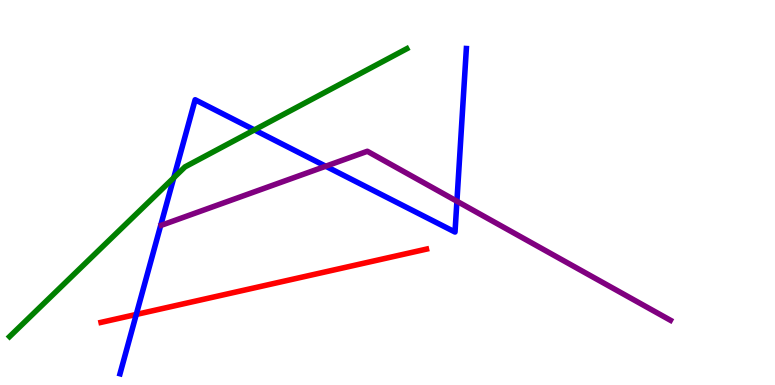[{'lines': ['blue', 'red'], 'intersections': [{'x': 1.76, 'y': 1.83}]}, {'lines': ['green', 'red'], 'intersections': []}, {'lines': ['purple', 'red'], 'intersections': []}, {'lines': ['blue', 'green'], 'intersections': [{'x': 2.24, 'y': 5.38}, {'x': 3.28, 'y': 6.63}]}, {'lines': ['blue', 'purple'], 'intersections': [{'x': 4.2, 'y': 5.68}, {'x': 5.9, 'y': 4.77}]}, {'lines': ['green', 'purple'], 'intersections': []}]